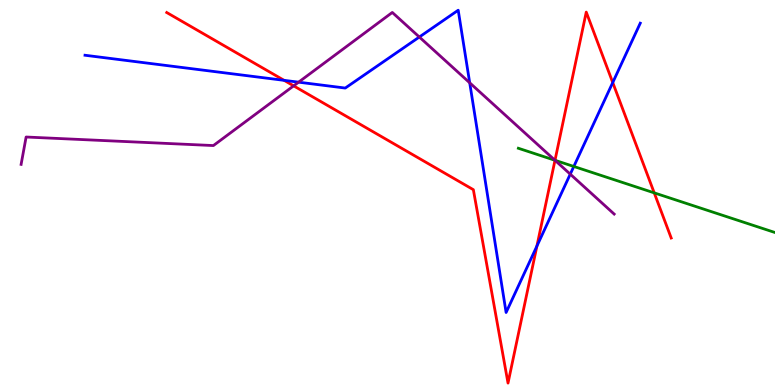[{'lines': ['blue', 'red'], 'intersections': [{'x': 3.67, 'y': 7.91}, {'x': 6.93, 'y': 3.61}, {'x': 7.91, 'y': 7.86}]}, {'lines': ['green', 'red'], 'intersections': [{'x': 7.16, 'y': 5.84}, {'x': 8.44, 'y': 4.99}]}, {'lines': ['purple', 'red'], 'intersections': [{'x': 3.79, 'y': 7.77}, {'x': 7.16, 'y': 5.84}]}, {'lines': ['blue', 'green'], 'intersections': [{'x': 7.4, 'y': 5.68}]}, {'lines': ['blue', 'purple'], 'intersections': [{'x': 3.85, 'y': 7.87}, {'x': 5.41, 'y': 9.04}, {'x': 6.06, 'y': 7.85}, {'x': 7.36, 'y': 5.48}]}, {'lines': ['green', 'purple'], 'intersections': [{'x': 7.16, 'y': 5.84}]}]